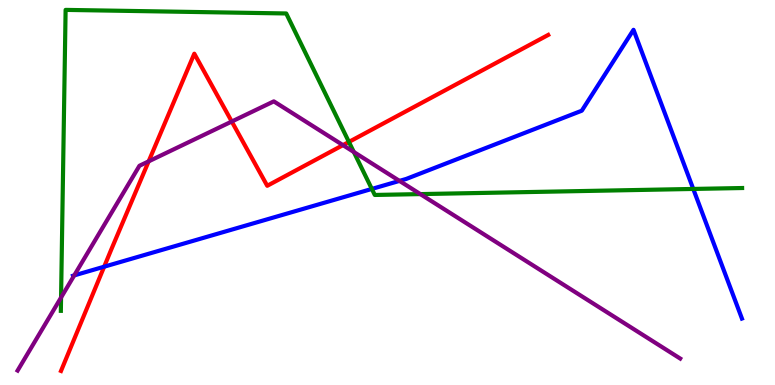[{'lines': ['blue', 'red'], 'intersections': [{'x': 1.34, 'y': 3.07}]}, {'lines': ['green', 'red'], 'intersections': [{'x': 4.5, 'y': 6.31}]}, {'lines': ['purple', 'red'], 'intersections': [{'x': 1.92, 'y': 5.81}, {'x': 2.99, 'y': 6.84}, {'x': 4.43, 'y': 6.23}]}, {'lines': ['blue', 'green'], 'intersections': [{'x': 4.8, 'y': 5.09}, {'x': 8.95, 'y': 5.09}]}, {'lines': ['blue', 'purple'], 'intersections': [{'x': 0.958, 'y': 2.85}, {'x': 5.15, 'y': 5.3}]}, {'lines': ['green', 'purple'], 'intersections': [{'x': 0.788, 'y': 2.27}, {'x': 4.57, 'y': 6.05}, {'x': 5.42, 'y': 4.96}]}]